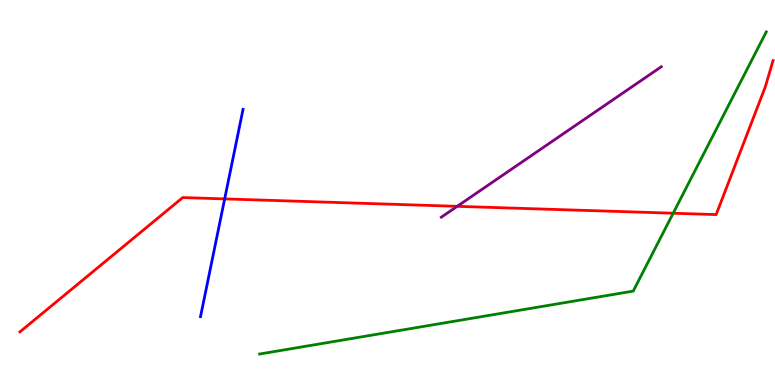[{'lines': ['blue', 'red'], 'intersections': [{'x': 2.9, 'y': 4.83}]}, {'lines': ['green', 'red'], 'intersections': [{'x': 8.69, 'y': 4.46}]}, {'lines': ['purple', 'red'], 'intersections': [{'x': 5.9, 'y': 4.64}]}, {'lines': ['blue', 'green'], 'intersections': []}, {'lines': ['blue', 'purple'], 'intersections': []}, {'lines': ['green', 'purple'], 'intersections': []}]